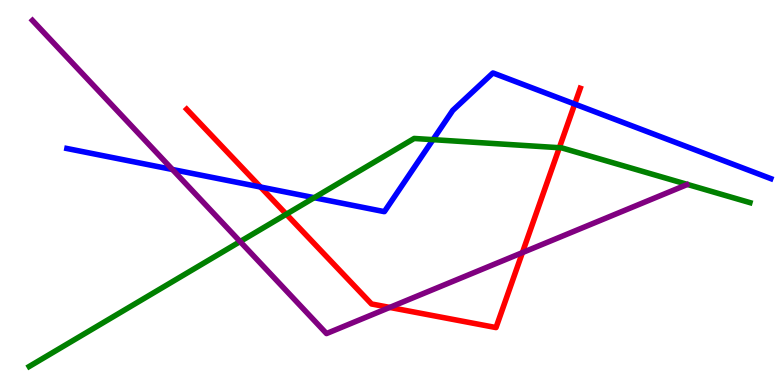[{'lines': ['blue', 'red'], 'intersections': [{'x': 3.36, 'y': 5.14}, {'x': 7.42, 'y': 7.3}]}, {'lines': ['green', 'red'], 'intersections': [{'x': 3.69, 'y': 4.44}, {'x': 7.22, 'y': 6.16}]}, {'lines': ['purple', 'red'], 'intersections': [{'x': 5.03, 'y': 2.01}, {'x': 6.74, 'y': 3.44}]}, {'lines': ['blue', 'green'], 'intersections': [{'x': 4.05, 'y': 4.87}, {'x': 5.59, 'y': 6.37}]}, {'lines': ['blue', 'purple'], 'intersections': [{'x': 2.22, 'y': 5.6}]}, {'lines': ['green', 'purple'], 'intersections': [{'x': 3.1, 'y': 3.73}]}]